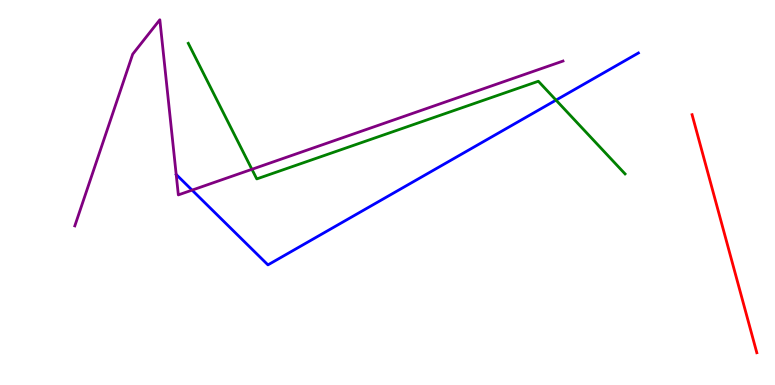[{'lines': ['blue', 'red'], 'intersections': []}, {'lines': ['green', 'red'], 'intersections': []}, {'lines': ['purple', 'red'], 'intersections': []}, {'lines': ['blue', 'green'], 'intersections': [{'x': 7.17, 'y': 7.4}]}, {'lines': ['blue', 'purple'], 'intersections': [{'x': 2.48, 'y': 5.06}]}, {'lines': ['green', 'purple'], 'intersections': [{'x': 3.25, 'y': 5.6}]}]